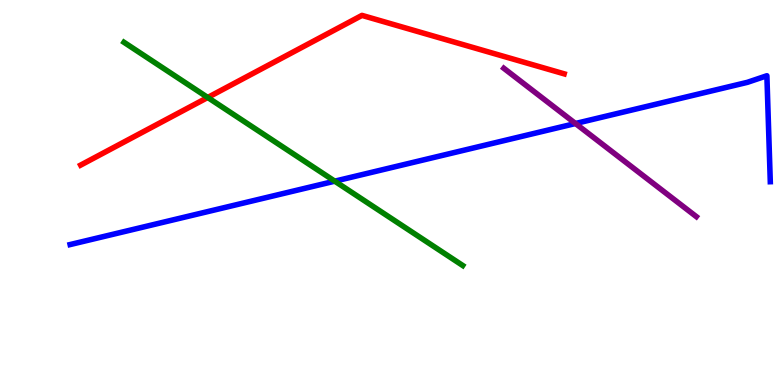[{'lines': ['blue', 'red'], 'intersections': []}, {'lines': ['green', 'red'], 'intersections': [{'x': 2.68, 'y': 7.47}]}, {'lines': ['purple', 'red'], 'intersections': []}, {'lines': ['blue', 'green'], 'intersections': [{'x': 4.32, 'y': 5.29}]}, {'lines': ['blue', 'purple'], 'intersections': [{'x': 7.43, 'y': 6.79}]}, {'lines': ['green', 'purple'], 'intersections': []}]